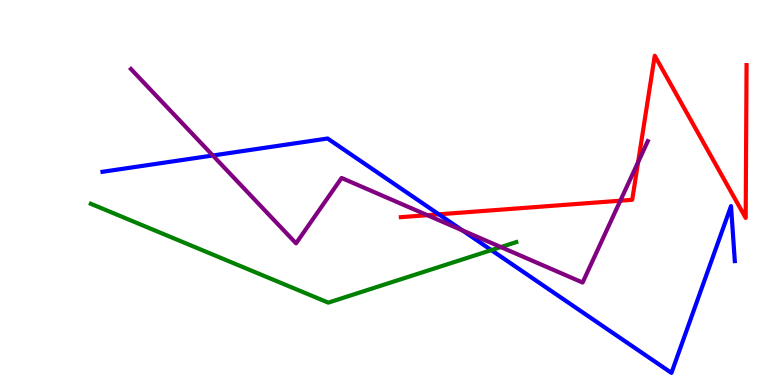[{'lines': ['blue', 'red'], 'intersections': [{'x': 5.66, 'y': 4.43}]}, {'lines': ['green', 'red'], 'intersections': []}, {'lines': ['purple', 'red'], 'intersections': [{'x': 5.51, 'y': 4.41}, {'x': 8.0, 'y': 4.79}, {'x': 8.23, 'y': 5.79}]}, {'lines': ['blue', 'green'], 'intersections': [{'x': 6.34, 'y': 3.5}]}, {'lines': ['blue', 'purple'], 'intersections': [{'x': 2.75, 'y': 5.96}, {'x': 5.97, 'y': 4.02}]}, {'lines': ['green', 'purple'], 'intersections': [{'x': 6.46, 'y': 3.58}]}]